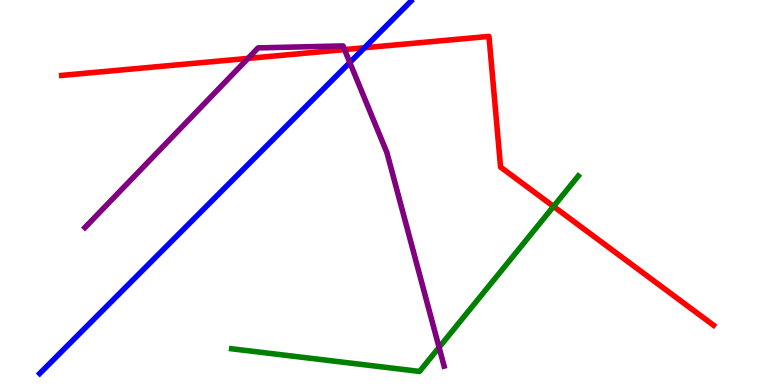[{'lines': ['blue', 'red'], 'intersections': [{'x': 4.7, 'y': 8.76}]}, {'lines': ['green', 'red'], 'intersections': [{'x': 7.14, 'y': 4.64}]}, {'lines': ['purple', 'red'], 'intersections': [{'x': 3.2, 'y': 8.48}, {'x': 4.45, 'y': 8.71}]}, {'lines': ['blue', 'green'], 'intersections': []}, {'lines': ['blue', 'purple'], 'intersections': [{'x': 4.51, 'y': 8.38}]}, {'lines': ['green', 'purple'], 'intersections': [{'x': 5.67, 'y': 0.977}]}]